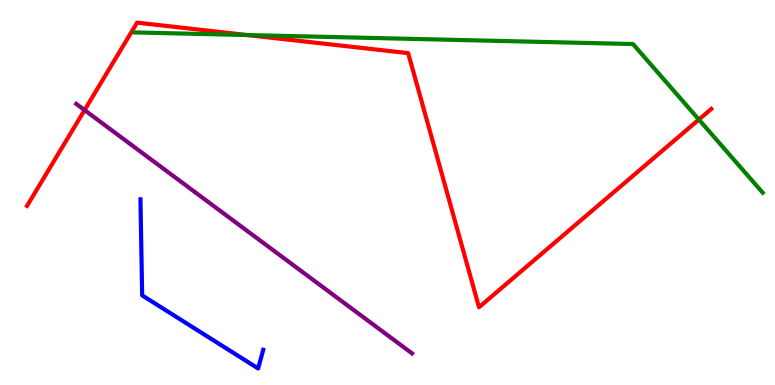[{'lines': ['blue', 'red'], 'intersections': []}, {'lines': ['green', 'red'], 'intersections': [{'x': 3.19, 'y': 9.09}, {'x': 9.02, 'y': 6.89}]}, {'lines': ['purple', 'red'], 'intersections': [{'x': 1.09, 'y': 7.14}]}, {'lines': ['blue', 'green'], 'intersections': []}, {'lines': ['blue', 'purple'], 'intersections': []}, {'lines': ['green', 'purple'], 'intersections': []}]